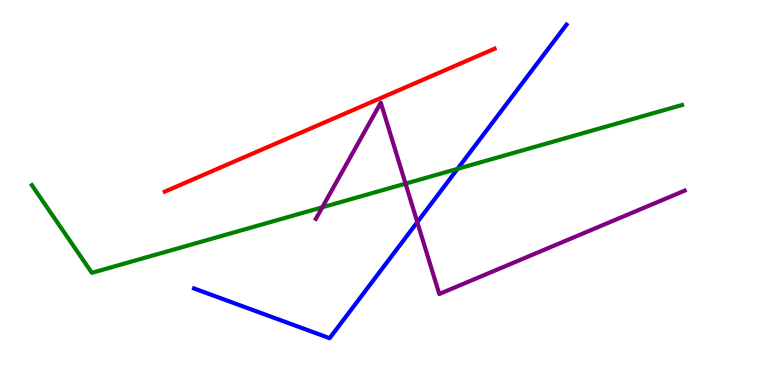[{'lines': ['blue', 'red'], 'intersections': []}, {'lines': ['green', 'red'], 'intersections': []}, {'lines': ['purple', 'red'], 'intersections': []}, {'lines': ['blue', 'green'], 'intersections': [{'x': 5.9, 'y': 5.61}]}, {'lines': ['blue', 'purple'], 'intersections': [{'x': 5.38, 'y': 4.23}]}, {'lines': ['green', 'purple'], 'intersections': [{'x': 4.16, 'y': 4.62}, {'x': 5.23, 'y': 5.23}]}]